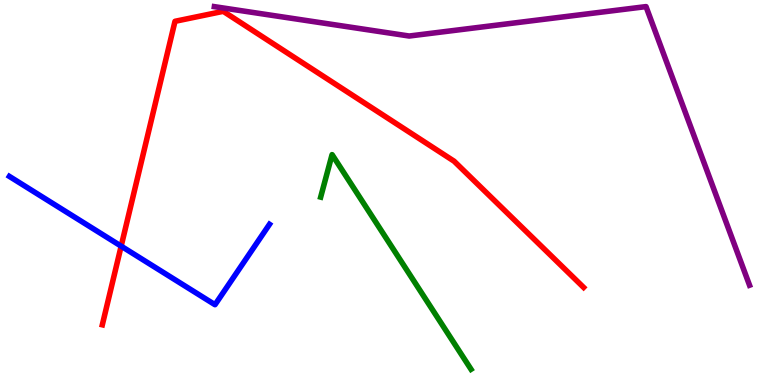[{'lines': ['blue', 'red'], 'intersections': [{'x': 1.56, 'y': 3.61}]}, {'lines': ['green', 'red'], 'intersections': []}, {'lines': ['purple', 'red'], 'intersections': []}, {'lines': ['blue', 'green'], 'intersections': []}, {'lines': ['blue', 'purple'], 'intersections': []}, {'lines': ['green', 'purple'], 'intersections': []}]